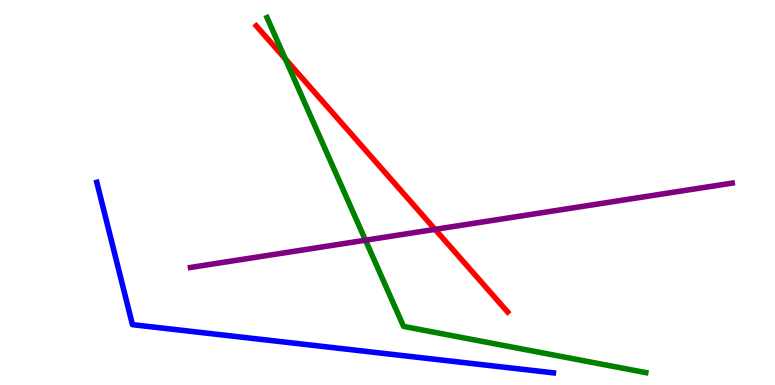[{'lines': ['blue', 'red'], 'intersections': []}, {'lines': ['green', 'red'], 'intersections': [{'x': 3.68, 'y': 8.47}]}, {'lines': ['purple', 'red'], 'intersections': [{'x': 5.61, 'y': 4.04}]}, {'lines': ['blue', 'green'], 'intersections': []}, {'lines': ['blue', 'purple'], 'intersections': []}, {'lines': ['green', 'purple'], 'intersections': [{'x': 4.72, 'y': 3.76}]}]